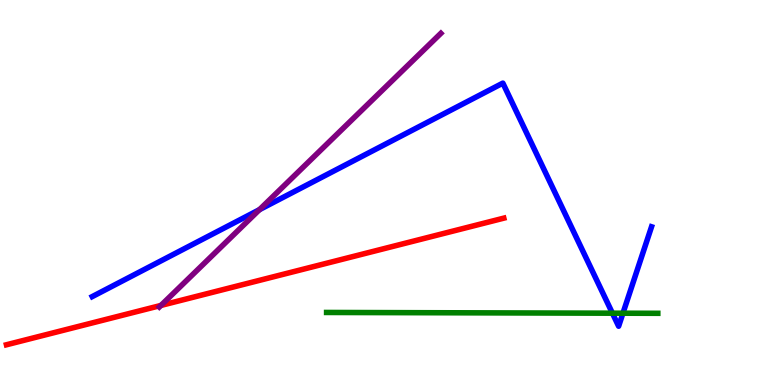[{'lines': ['blue', 'red'], 'intersections': []}, {'lines': ['green', 'red'], 'intersections': []}, {'lines': ['purple', 'red'], 'intersections': [{'x': 2.08, 'y': 2.07}]}, {'lines': ['blue', 'green'], 'intersections': [{'x': 7.9, 'y': 1.87}, {'x': 8.04, 'y': 1.86}]}, {'lines': ['blue', 'purple'], 'intersections': [{'x': 3.35, 'y': 4.55}]}, {'lines': ['green', 'purple'], 'intersections': []}]